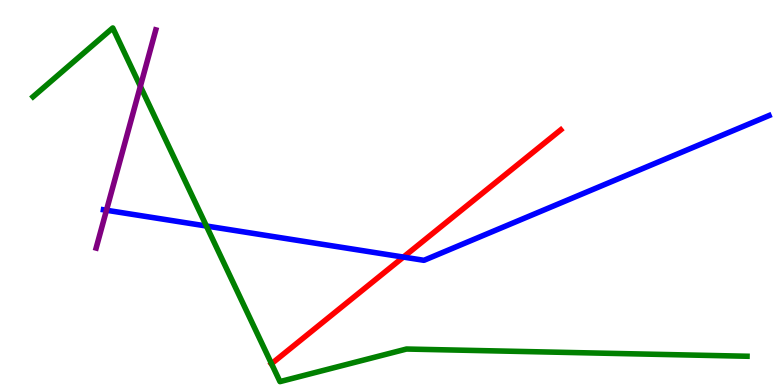[{'lines': ['blue', 'red'], 'intersections': [{'x': 5.21, 'y': 3.32}]}, {'lines': ['green', 'red'], 'intersections': [{'x': 3.5, 'y': 0.553}]}, {'lines': ['purple', 'red'], 'intersections': []}, {'lines': ['blue', 'green'], 'intersections': [{'x': 2.66, 'y': 4.13}]}, {'lines': ['blue', 'purple'], 'intersections': [{'x': 1.37, 'y': 4.54}]}, {'lines': ['green', 'purple'], 'intersections': [{'x': 1.81, 'y': 7.76}]}]